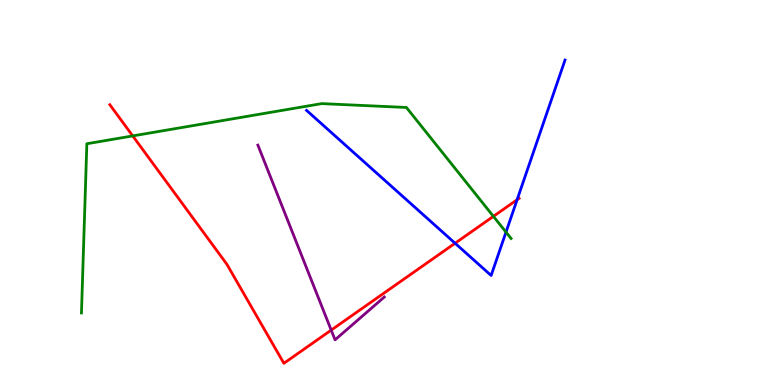[{'lines': ['blue', 'red'], 'intersections': [{'x': 5.87, 'y': 3.68}, {'x': 6.67, 'y': 4.81}]}, {'lines': ['green', 'red'], 'intersections': [{'x': 1.71, 'y': 6.47}, {'x': 6.37, 'y': 4.38}]}, {'lines': ['purple', 'red'], 'intersections': [{'x': 4.27, 'y': 1.43}]}, {'lines': ['blue', 'green'], 'intersections': [{'x': 6.53, 'y': 3.97}]}, {'lines': ['blue', 'purple'], 'intersections': []}, {'lines': ['green', 'purple'], 'intersections': []}]